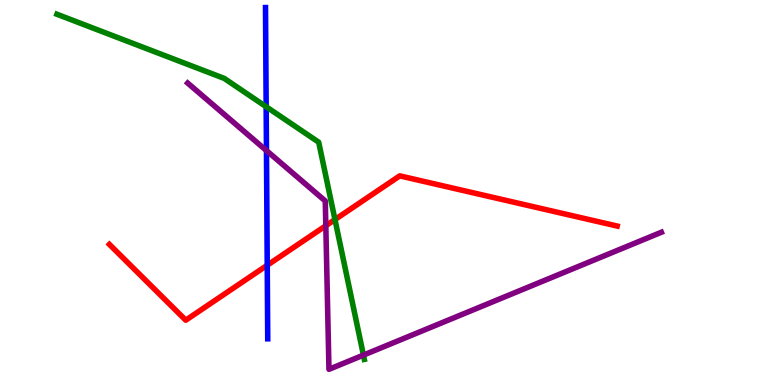[{'lines': ['blue', 'red'], 'intersections': [{'x': 3.45, 'y': 3.11}]}, {'lines': ['green', 'red'], 'intersections': [{'x': 4.32, 'y': 4.3}]}, {'lines': ['purple', 'red'], 'intersections': [{'x': 4.2, 'y': 4.14}]}, {'lines': ['blue', 'green'], 'intersections': [{'x': 3.43, 'y': 7.23}]}, {'lines': ['blue', 'purple'], 'intersections': [{'x': 3.44, 'y': 6.09}]}, {'lines': ['green', 'purple'], 'intersections': [{'x': 4.69, 'y': 0.776}]}]